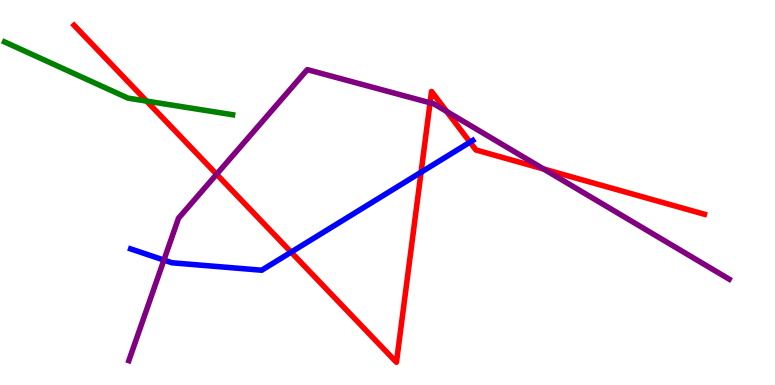[{'lines': ['blue', 'red'], 'intersections': [{'x': 3.76, 'y': 3.45}, {'x': 5.43, 'y': 5.53}, {'x': 6.06, 'y': 6.31}]}, {'lines': ['green', 'red'], 'intersections': [{'x': 1.89, 'y': 7.37}]}, {'lines': ['purple', 'red'], 'intersections': [{'x': 2.79, 'y': 5.47}, {'x': 5.55, 'y': 7.33}, {'x': 5.76, 'y': 7.1}, {'x': 7.01, 'y': 5.61}]}, {'lines': ['blue', 'green'], 'intersections': []}, {'lines': ['blue', 'purple'], 'intersections': [{'x': 2.12, 'y': 3.24}]}, {'lines': ['green', 'purple'], 'intersections': []}]